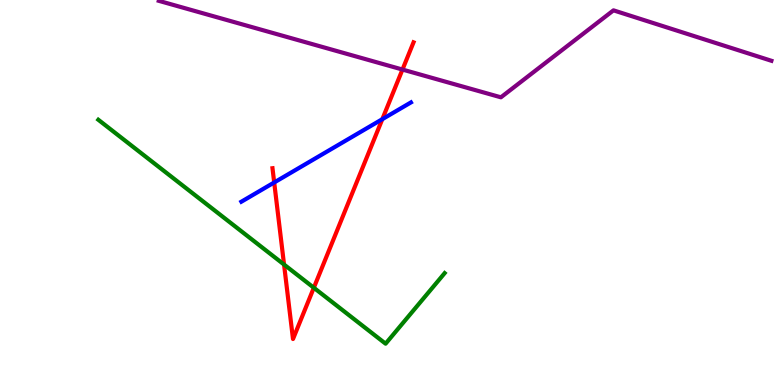[{'lines': ['blue', 'red'], 'intersections': [{'x': 3.54, 'y': 5.26}, {'x': 4.93, 'y': 6.9}]}, {'lines': ['green', 'red'], 'intersections': [{'x': 3.67, 'y': 3.13}, {'x': 4.05, 'y': 2.53}]}, {'lines': ['purple', 'red'], 'intersections': [{'x': 5.19, 'y': 8.19}]}, {'lines': ['blue', 'green'], 'intersections': []}, {'lines': ['blue', 'purple'], 'intersections': []}, {'lines': ['green', 'purple'], 'intersections': []}]